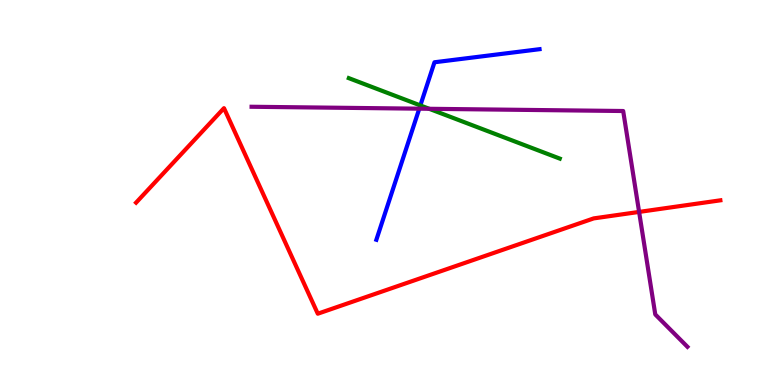[{'lines': ['blue', 'red'], 'intersections': []}, {'lines': ['green', 'red'], 'intersections': []}, {'lines': ['purple', 'red'], 'intersections': [{'x': 8.25, 'y': 4.5}]}, {'lines': ['blue', 'green'], 'intersections': [{'x': 5.42, 'y': 7.26}]}, {'lines': ['blue', 'purple'], 'intersections': [{'x': 5.41, 'y': 7.18}]}, {'lines': ['green', 'purple'], 'intersections': [{'x': 5.54, 'y': 7.17}]}]